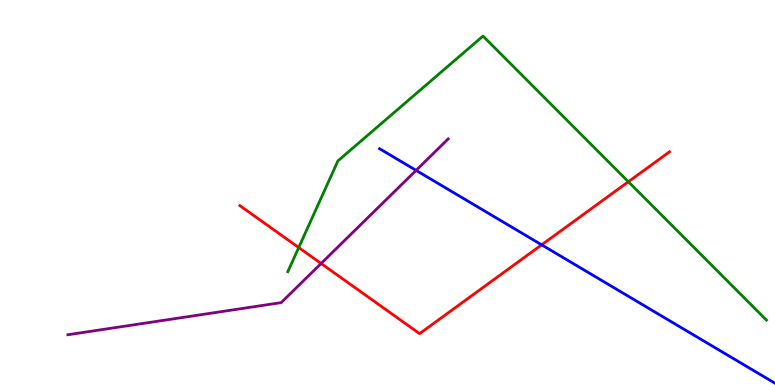[{'lines': ['blue', 'red'], 'intersections': [{'x': 6.99, 'y': 3.64}]}, {'lines': ['green', 'red'], 'intersections': [{'x': 3.85, 'y': 3.57}, {'x': 8.11, 'y': 5.28}]}, {'lines': ['purple', 'red'], 'intersections': [{'x': 4.14, 'y': 3.16}]}, {'lines': ['blue', 'green'], 'intersections': []}, {'lines': ['blue', 'purple'], 'intersections': [{'x': 5.37, 'y': 5.57}]}, {'lines': ['green', 'purple'], 'intersections': []}]